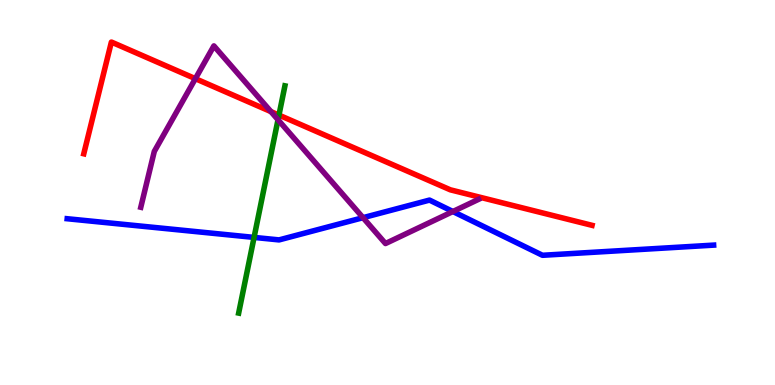[{'lines': ['blue', 'red'], 'intersections': []}, {'lines': ['green', 'red'], 'intersections': [{'x': 3.6, 'y': 7.01}]}, {'lines': ['purple', 'red'], 'intersections': [{'x': 2.52, 'y': 7.96}, {'x': 3.5, 'y': 7.1}]}, {'lines': ['blue', 'green'], 'intersections': [{'x': 3.28, 'y': 3.83}]}, {'lines': ['blue', 'purple'], 'intersections': [{'x': 4.68, 'y': 4.35}, {'x': 5.84, 'y': 4.51}]}, {'lines': ['green', 'purple'], 'intersections': [{'x': 3.59, 'y': 6.89}]}]